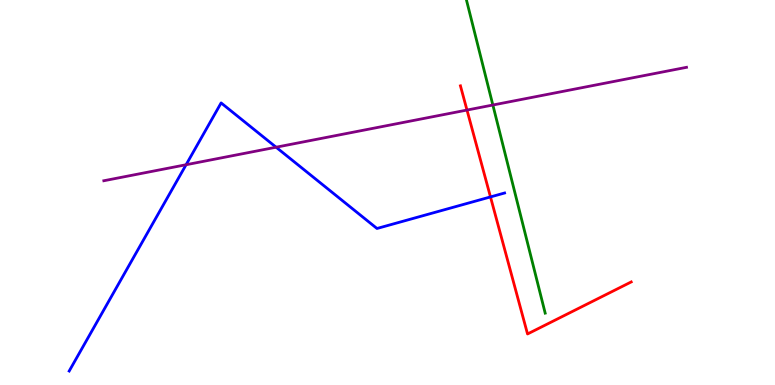[{'lines': ['blue', 'red'], 'intersections': [{'x': 6.33, 'y': 4.88}]}, {'lines': ['green', 'red'], 'intersections': []}, {'lines': ['purple', 'red'], 'intersections': [{'x': 6.03, 'y': 7.14}]}, {'lines': ['blue', 'green'], 'intersections': []}, {'lines': ['blue', 'purple'], 'intersections': [{'x': 2.4, 'y': 5.72}, {'x': 3.56, 'y': 6.18}]}, {'lines': ['green', 'purple'], 'intersections': [{'x': 6.36, 'y': 7.27}]}]